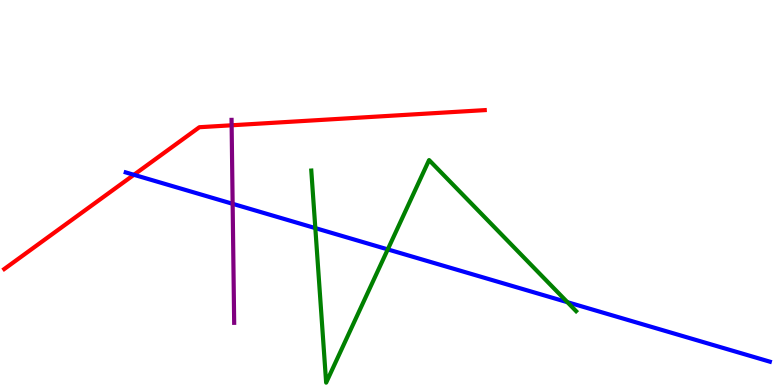[{'lines': ['blue', 'red'], 'intersections': [{'x': 1.73, 'y': 5.46}]}, {'lines': ['green', 'red'], 'intersections': []}, {'lines': ['purple', 'red'], 'intersections': [{'x': 2.99, 'y': 6.75}]}, {'lines': ['blue', 'green'], 'intersections': [{'x': 4.07, 'y': 4.08}, {'x': 5.0, 'y': 3.52}, {'x': 7.32, 'y': 2.15}]}, {'lines': ['blue', 'purple'], 'intersections': [{'x': 3.0, 'y': 4.71}]}, {'lines': ['green', 'purple'], 'intersections': []}]